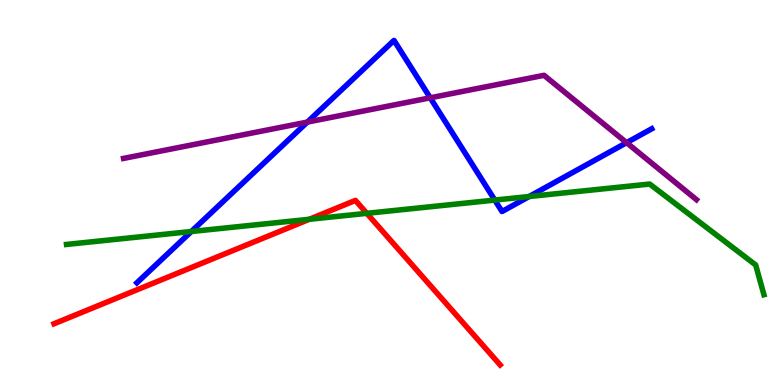[{'lines': ['blue', 'red'], 'intersections': []}, {'lines': ['green', 'red'], 'intersections': [{'x': 3.99, 'y': 4.3}, {'x': 4.73, 'y': 4.46}]}, {'lines': ['purple', 'red'], 'intersections': []}, {'lines': ['blue', 'green'], 'intersections': [{'x': 2.47, 'y': 3.99}, {'x': 6.38, 'y': 4.8}, {'x': 6.83, 'y': 4.9}]}, {'lines': ['blue', 'purple'], 'intersections': [{'x': 3.97, 'y': 6.83}, {'x': 5.55, 'y': 7.46}, {'x': 8.09, 'y': 6.29}]}, {'lines': ['green', 'purple'], 'intersections': []}]